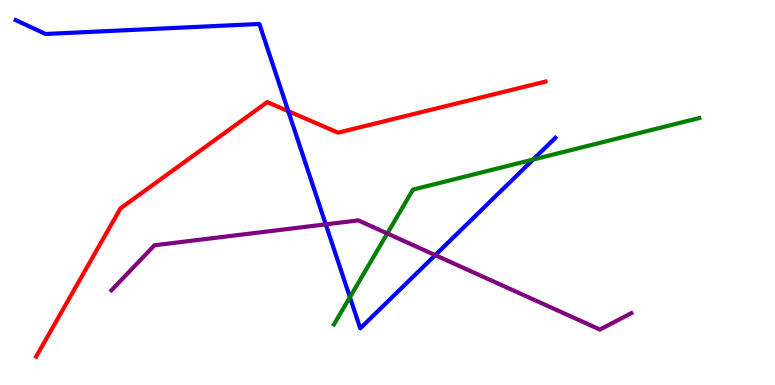[{'lines': ['blue', 'red'], 'intersections': [{'x': 3.72, 'y': 7.11}]}, {'lines': ['green', 'red'], 'intersections': []}, {'lines': ['purple', 'red'], 'intersections': []}, {'lines': ['blue', 'green'], 'intersections': [{'x': 4.52, 'y': 2.28}, {'x': 6.88, 'y': 5.86}]}, {'lines': ['blue', 'purple'], 'intersections': [{'x': 4.2, 'y': 4.17}, {'x': 5.62, 'y': 3.37}]}, {'lines': ['green', 'purple'], 'intersections': [{'x': 5.0, 'y': 3.94}]}]